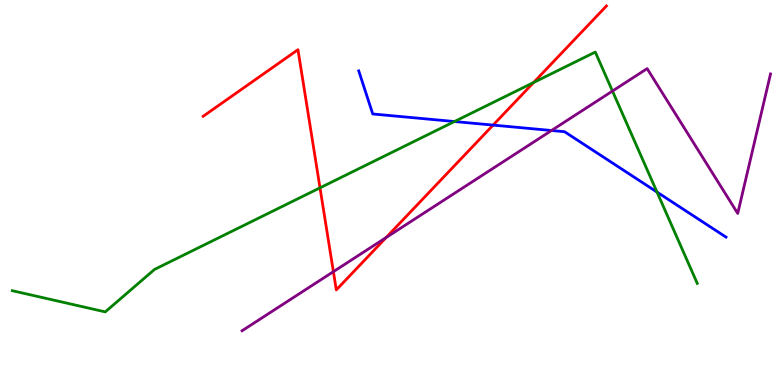[{'lines': ['blue', 'red'], 'intersections': [{'x': 6.36, 'y': 6.75}]}, {'lines': ['green', 'red'], 'intersections': [{'x': 4.13, 'y': 5.12}, {'x': 6.89, 'y': 7.86}]}, {'lines': ['purple', 'red'], 'intersections': [{'x': 4.3, 'y': 2.94}, {'x': 4.98, 'y': 3.83}]}, {'lines': ['blue', 'green'], 'intersections': [{'x': 5.86, 'y': 6.84}, {'x': 8.48, 'y': 5.01}]}, {'lines': ['blue', 'purple'], 'intersections': [{'x': 7.12, 'y': 6.61}]}, {'lines': ['green', 'purple'], 'intersections': [{'x': 7.9, 'y': 7.64}]}]